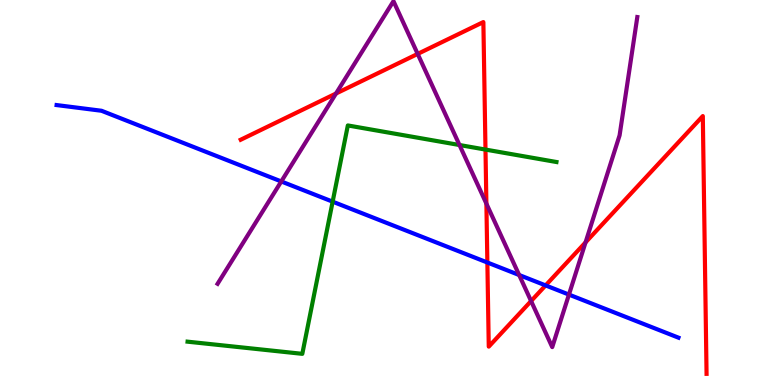[{'lines': ['blue', 'red'], 'intersections': [{'x': 6.29, 'y': 3.18}, {'x': 7.04, 'y': 2.59}]}, {'lines': ['green', 'red'], 'intersections': [{'x': 6.26, 'y': 6.12}]}, {'lines': ['purple', 'red'], 'intersections': [{'x': 4.34, 'y': 7.57}, {'x': 5.39, 'y': 8.6}, {'x': 6.28, 'y': 4.71}, {'x': 6.85, 'y': 2.18}, {'x': 7.56, 'y': 3.7}]}, {'lines': ['blue', 'green'], 'intersections': [{'x': 4.29, 'y': 4.76}]}, {'lines': ['blue', 'purple'], 'intersections': [{'x': 3.63, 'y': 5.29}, {'x': 6.7, 'y': 2.86}, {'x': 7.34, 'y': 2.35}]}, {'lines': ['green', 'purple'], 'intersections': [{'x': 5.93, 'y': 6.23}]}]